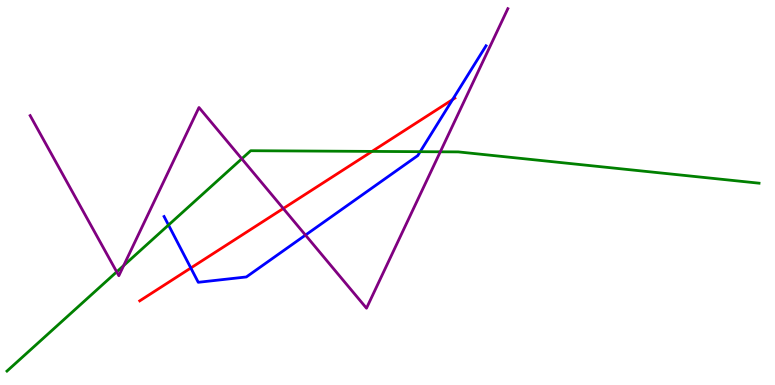[{'lines': ['blue', 'red'], 'intersections': [{'x': 2.46, 'y': 3.04}, {'x': 5.84, 'y': 7.41}]}, {'lines': ['green', 'red'], 'intersections': [{'x': 4.8, 'y': 6.07}]}, {'lines': ['purple', 'red'], 'intersections': [{'x': 3.66, 'y': 4.58}]}, {'lines': ['blue', 'green'], 'intersections': [{'x': 2.17, 'y': 4.16}, {'x': 5.42, 'y': 6.06}]}, {'lines': ['blue', 'purple'], 'intersections': [{'x': 3.94, 'y': 3.89}]}, {'lines': ['green', 'purple'], 'intersections': [{'x': 1.51, 'y': 2.94}, {'x': 1.6, 'y': 3.1}, {'x': 3.12, 'y': 5.88}, {'x': 5.68, 'y': 6.06}]}]